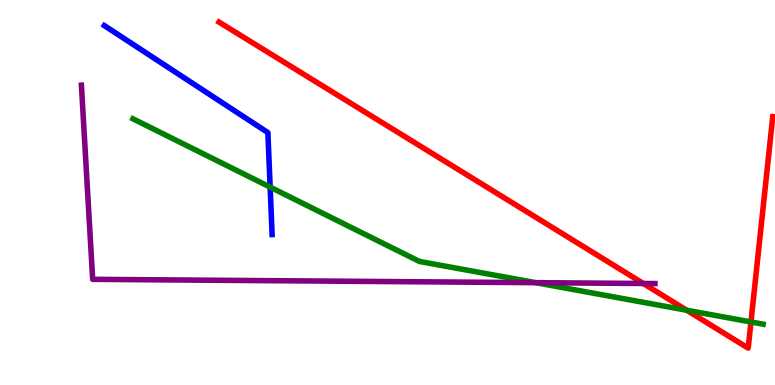[{'lines': ['blue', 'red'], 'intersections': []}, {'lines': ['green', 'red'], 'intersections': [{'x': 8.86, 'y': 1.94}, {'x': 9.69, 'y': 1.64}]}, {'lines': ['purple', 'red'], 'intersections': [{'x': 8.3, 'y': 2.64}]}, {'lines': ['blue', 'green'], 'intersections': [{'x': 3.49, 'y': 5.14}]}, {'lines': ['blue', 'purple'], 'intersections': []}, {'lines': ['green', 'purple'], 'intersections': [{'x': 6.91, 'y': 2.66}]}]